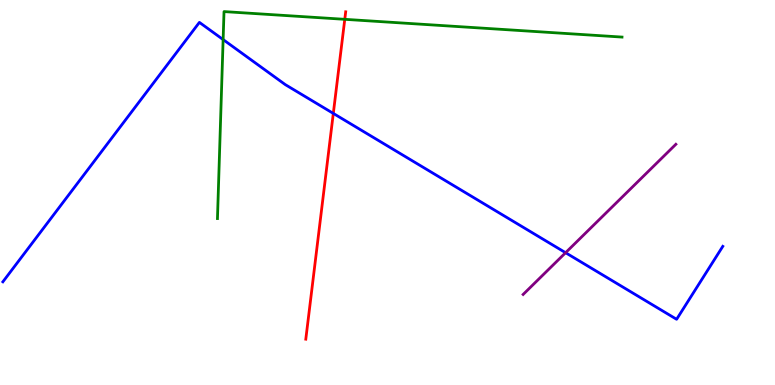[{'lines': ['blue', 'red'], 'intersections': [{'x': 4.3, 'y': 7.05}]}, {'lines': ['green', 'red'], 'intersections': [{'x': 4.45, 'y': 9.5}]}, {'lines': ['purple', 'red'], 'intersections': []}, {'lines': ['blue', 'green'], 'intersections': [{'x': 2.88, 'y': 8.97}]}, {'lines': ['blue', 'purple'], 'intersections': [{'x': 7.3, 'y': 3.44}]}, {'lines': ['green', 'purple'], 'intersections': []}]